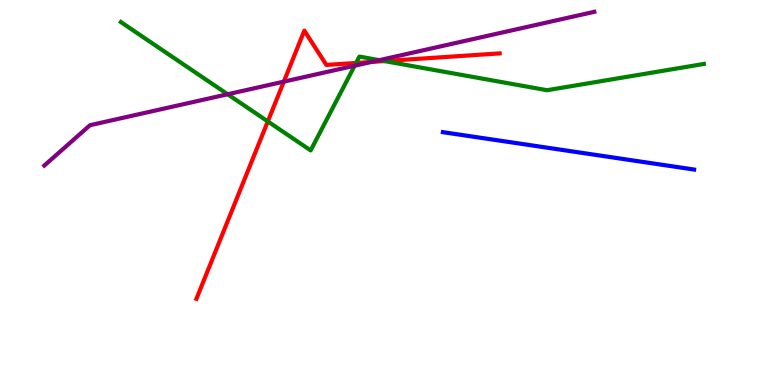[{'lines': ['blue', 'red'], 'intersections': []}, {'lines': ['green', 'red'], 'intersections': [{'x': 3.46, 'y': 6.85}, {'x': 4.59, 'y': 8.36}, {'x': 4.96, 'y': 8.41}]}, {'lines': ['purple', 'red'], 'intersections': [{'x': 3.66, 'y': 7.88}, {'x': 4.79, 'y': 8.39}]}, {'lines': ['blue', 'green'], 'intersections': []}, {'lines': ['blue', 'purple'], 'intersections': []}, {'lines': ['green', 'purple'], 'intersections': [{'x': 2.94, 'y': 7.55}, {'x': 4.58, 'y': 8.29}, {'x': 4.89, 'y': 8.44}]}]